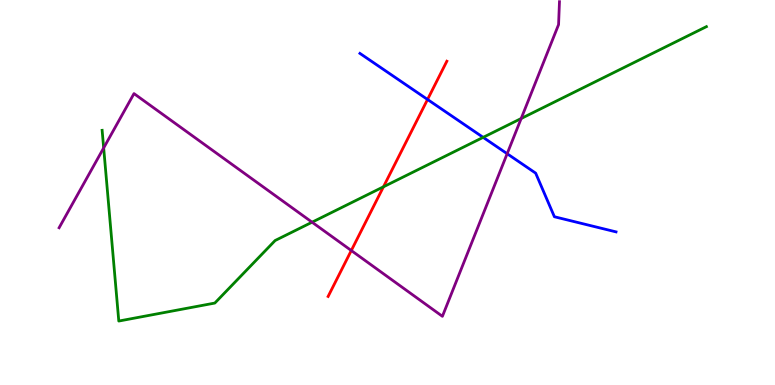[{'lines': ['blue', 'red'], 'intersections': [{'x': 5.52, 'y': 7.42}]}, {'lines': ['green', 'red'], 'intersections': [{'x': 4.95, 'y': 5.15}]}, {'lines': ['purple', 'red'], 'intersections': [{'x': 4.53, 'y': 3.49}]}, {'lines': ['blue', 'green'], 'intersections': [{'x': 6.23, 'y': 6.43}]}, {'lines': ['blue', 'purple'], 'intersections': [{'x': 6.54, 'y': 6.01}]}, {'lines': ['green', 'purple'], 'intersections': [{'x': 1.34, 'y': 6.16}, {'x': 4.03, 'y': 4.23}, {'x': 6.72, 'y': 6.92}]}]